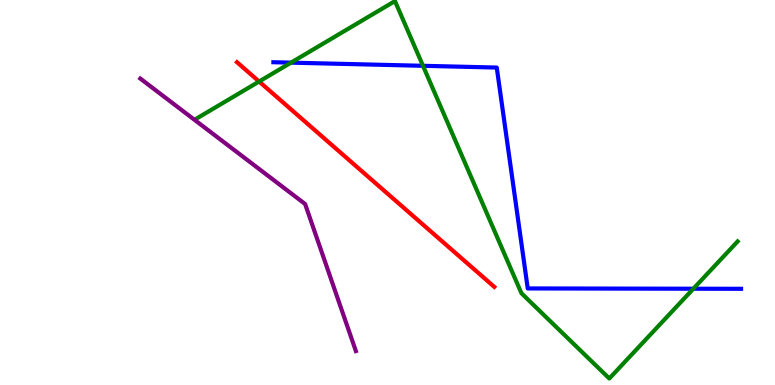[{'lines': ['blue', 'red'], 'intersections': []}, {'lines': ['green', 'red'], 'intersections': [{'x': 3.34, 'y': 7.88}]}, {'lines': ['purple', 'red'], 'intersections': []}, {'lines': ['blue', 'green'], 'intersections': [{'x': 3.75, 'y': 8.37}, {'x': 5.46, 'y': 8.29}, {'x': 8.95, 'y': 2.5}]}, {'lines': ['blue', 'purple'], 'intersections': []}, {'lines': ['green', 'purple'], 'intersections': []}]